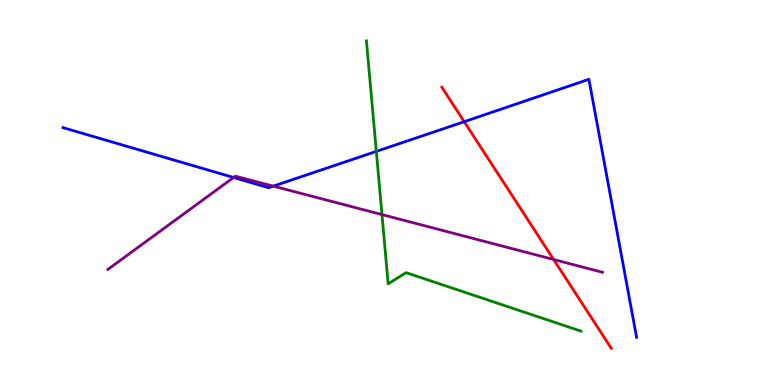[{'lines': ['blue', 'red'], 'intersections': [{'x': 5.99, 'y': 6.84}]}, {'lines': ['green', 'red'], 'intersections': []}, {'lines': ['purple', 'red'], 'intersections': [{'x': 7.14, 'y': 3.26}]}, {'lines': ['blue', 'green'], 'intersections': [{'x': 4.86, 'y': 6.07}]}, {'lines': ['blue', 'purple'], 'intersections': [{'x': 3.01, 'y': 5.39}, {'x': 3.53, 'y': 5.17}]}, {'lines': ['green', 'purple'], 'intersections': [{'x': 4.93, 'y': 4.43}]}]